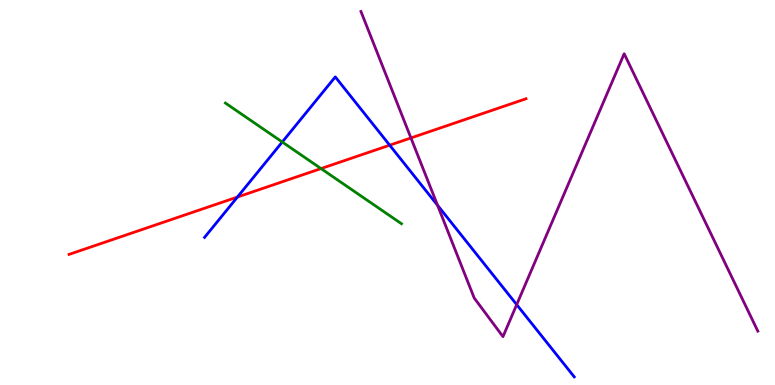[{'lines': ['blue', 'red'], 'intersections': [{'x': 3.06, 'y': 4.88}, {'x': 5.03, 'y': 6.23}]}, {'lines': ['green', 'red'], 'intersections': [{'x': 4.14, 'y': 5.62}]}, {'lines': ['purple', 'red'], 'intersections': [{'x': 5.3, 'y': 6.42}]}, {'lines': ['blue', 'green'], 'intersections': [{'x': 3.64, 'y': 6.31}]}, {'lines': ['blue', 'purple'], 'intersections': [{'x': 5.65, 'y': 4.67}, {'x': 6.67, 'y': 2.09}]}, {'lines': ['green', 'purple'], 'intersections': []}]